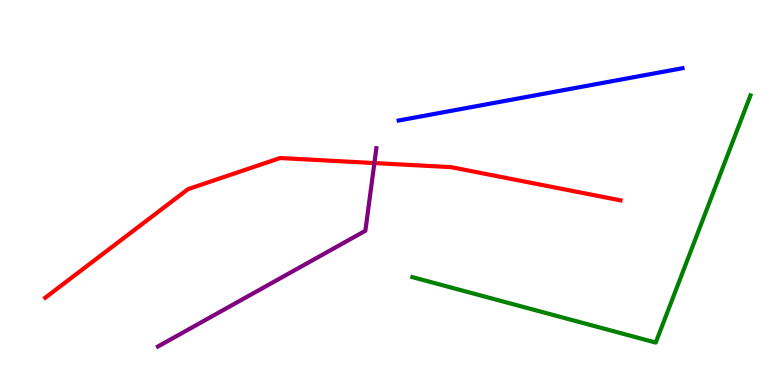[{'lines': ['blue', 'red'], 'intersections': []}, {'lines': ['green', 'red'], 'intersections': []}, {'lines': ['purple', 'red'], 'intersections': [{'x': 4.83, 'y': 5.76}]}, {'lines': ['blue', 'green'], 'intersections': []}, {'lines': ['blue', 'purple'], 'intersections': []}, {'lines': ['green', 'purple'], 'intersections': []}]